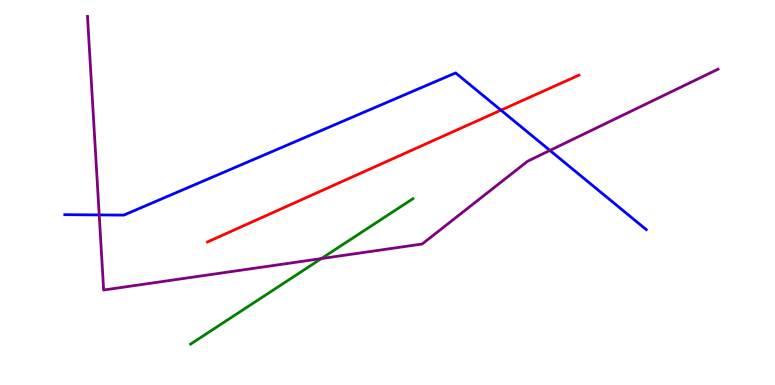[{'lines': ['blue', 'red'], 'intersections': [{'x': 6.46, 'y': 7.14}]}, {'lines': ['green', 'red'], 'intersections': []}, {'lines': ['purple', 'red'], 'intersections': []}, {'lines': ['blue', 'green'], 'intersections': []}, {'lines': ['blue', 'purple'], 'intersections': [{'x': 1.28, 'y': 4.42}, {'x': 7.1, 'y': 6.09}]}, {'lines': ['green', 'purple'], 'intersections': [{'x': 4.15, 'y': 3.28}]}]